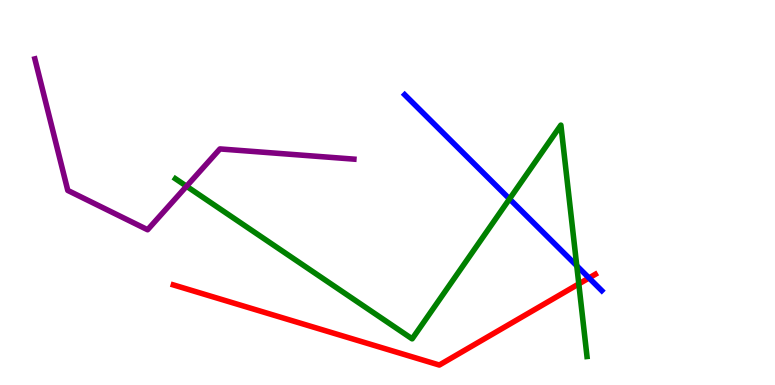[{'lines': ['blue', 'red'], 'intersections': [{'x': 7.6, 'y': 2.78}]}, {'lines': ['green', 'red'], 'intersections': [{'x': 7.47, 'y': 2.63}]}, {'lines': ['purple', 'red'], 'intersections': []}, {'lines': ['blue', 'green'], 'intersections': [{'x': 6.57, 'y': 4.83}, {'x': 7.44, 'y': 3.1}]}, {'lines': ['blue', 'purple'], 'intersections': []}, {'lines': ['green', 'purple'], 'intersections': [{'x': 2.41, 'y': 5.16}]}]